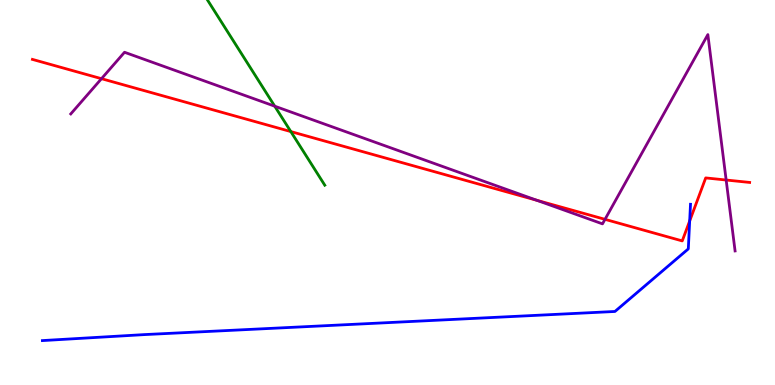[{'lines': ['blue', 'red'], 'intersections': [{'x': 8.9, 'y': 4.26}]}, {'lines': ['green', 'red'], 'intersections': [{'x': 3.75, 'y': 6.58}]}, {'lines': ['purple', 'red'], 'intersections': [{'x': 1.31, 'y': 7.96}, {'x': 6.93, 'y': 4.8}, {'x': 7.81, 'y': 4.3}, {'x': 9.37, 'y': 5.32}]}, {'lines': ['blue', 'green'], 'intersections': []}, {'lines': ['blue', 'purple'], 'intersections': []}, {'lines': ['green', 'purple'], 'intersections': [{'x': 3.55, 'y': 7.24}]}]